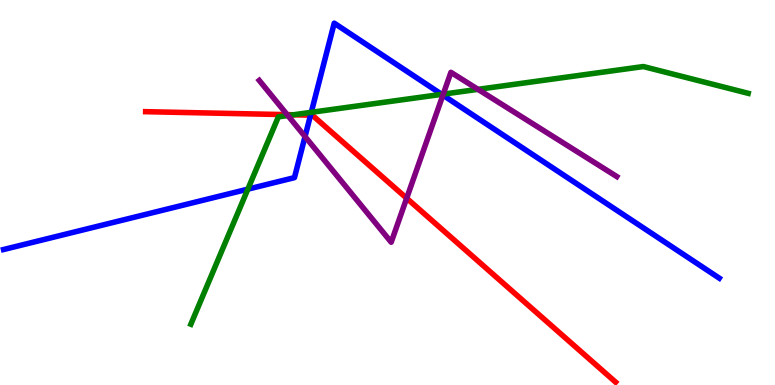[{'lines': ['blue', 'red'], 'intersections': [{'x': 4.01, 'y': 7.01}]}, {'lines': ['green', 'red'], 'intersections': [{'x': 3.79, 'y': 7.02}]}, {'lines': ['purple', 'red'], 'intersections': [{'x': 3.71, 'y': 7.02}, {'x': 5.25, 'y': 4.85}]}, {'lines': ['blue', 'green'], 'intersections': [{'x': 3.2, 'y': 5.09}, {'x': 4.02, 'y': 7.08}, {'x': 5.7, 'y': 7.55}]}, {'lines': ['blue', 'purple'], 'intersections': [{'x': 3.94, 'y': 6.45}, {'x': 5.71, 'y': 7.53}]}, {'lines': ['green', 'purple'], 'intersections': [{'x': 3.71, 'y': 7.0}, {'x': 5.72, 'y': 7.56}, {'x': 6.17, 'y': 7.68}]}]